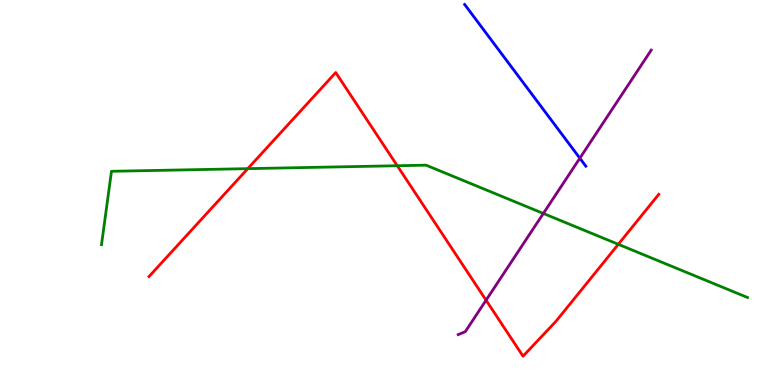[{'lines': ['blue', 'red'], 'intersections': []}, {'lines': ['green', 'red'], 'intersections': [{'x': 3.2, 'y': 5.62}, {'x': 5.13, 'y': 5.7}, {'x': 7.98, 'y': 3.65}]}, {'lines': ['purple', 'red'], 'intersections': [{'x': 6.27, 'y': 2.2}]}, {'lines': ['blue', 'green'], 'intersections': []}, {'lines': ['blue', 'purple'], 'intersections': [{'x': 7.48, 'y': 5.89}]}, {'lines': ['green', 'purple'], 'intersections': [{'x': 7.01, 'y': 4.46}]}]